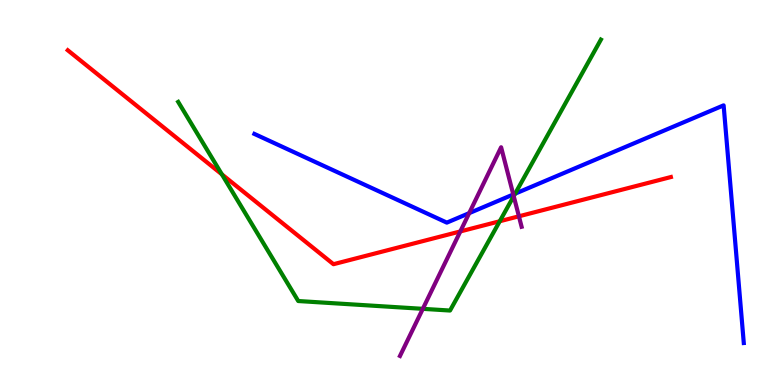[{'lines': ['blue', 'red'], 'intersections': []}, {'lines': ['green', 'red'], 'intersections': [{'x': 2.86, 'y': 5.47}, {'x': 6.45, 'y': 4.25}]}, {'lines': ['purple', 'red'], 'intersections': [{'x': 5.94, 'y': 3.99}, {'x': 6.7, 'y': 4.38}]}, {'lines': ['blue', 'green'], 'intersections': [{'x': 6.65, 'y': 4.97}]}, {'lines': ['blue', 'purple'], 'intersections': [{'x': 6.05, 'y': 4.46}, {'x': 6.62, 'y': 4.95}]}, {'lines': ['green', 'purple'], 'intersections': [{'x': 5.46, 'y': 1.98}, {'x': 6.63, 'y': 4.91}]}]